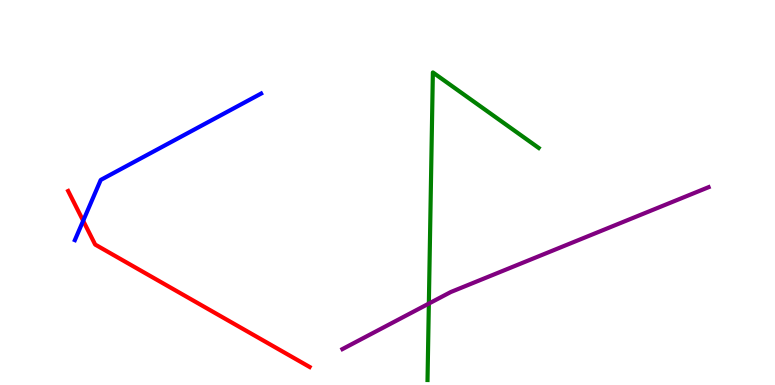[{'lines': ['blue', 'red'], 'intersections': [{'x': 1.07, 'y': 4.27}]}, {'lines': ['green', 'red'], 'intersections': []}, {'lines': ['purple', 'red'], 'intersections': []}, {'lines': ['blue', 'green'], 'intersections': []}, {'lines': ['blue', 'purple'], 'intersections': []}, {'lines': ['green', 'purple'], 'intersections': [{'x': 5.53, 'y': 2.11}]}]